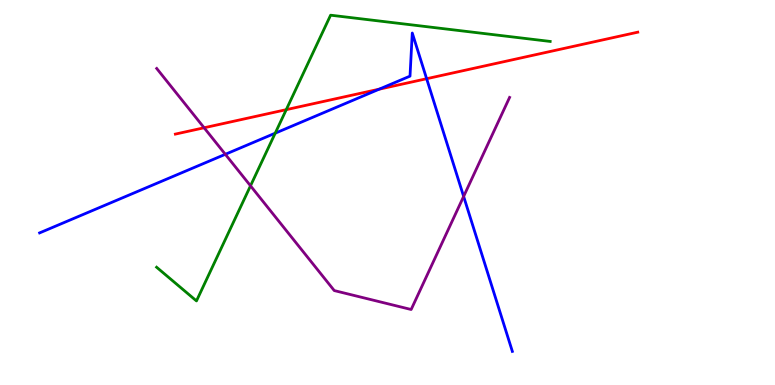[{'lines': ['blue', 'red'], 'intersections': [{'x': 4.89, 'y': 7.68}, {'x': 5.51, 'y': 7.96}]}, {'lines': ['green', 'red'], 'intersections': [{'x': 3.69, 'y': 7.15}]}, {'lines': ['purple', 'red'], 'intersections': [{'x': 2.63, 'y': 6.68}]}, {'lines': ['blue', 'green'], 'intersections': [{'x': 3.55, 'y': 6.54}]}, {'lines': ['blue', 'purple'], 'intersections': [{'x': 2.91, 'y': 5.99}, {'x': 5.98, 'y': 4.9}]}, {'lines': ['green', 'purple'], 'intersections': [{'x': 3.23, 'y': 5.17}]}]